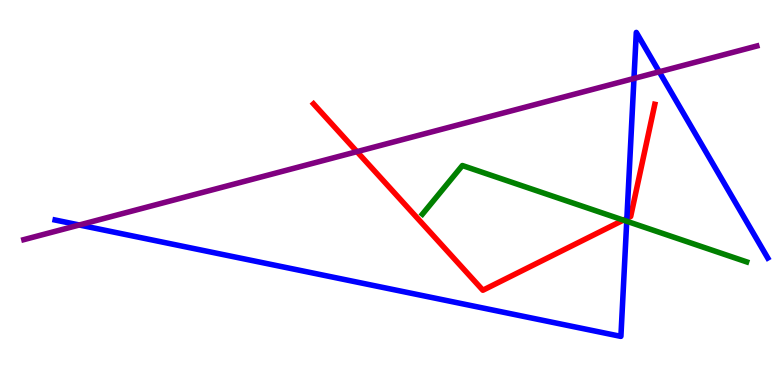[{'lines': ['blue', 'red'], 'intersections': [{'x': 8.09, 'y': 4.33}]}, {'lines': ['green', 'red'], 'intersections': [{'x': 8.04, 'y': 4.28}]}, {'lines': ['purple', 'red'], 'intersections': [{'x': 4.61, 'y': 6.06}]}, {'lines': ['blue', 'green'], 'intersections': [{'x': 8.09, 'y': 4.25}]}, {'lines': ['blue', 'purple'], 'intersections': [{'x': 1.02, 'y': 4.16}, {'x': 8.18, 'y': 7.96}, {'x': 8.51, 'y': 8.14}]}, {'lines': ['green', 'purple'], 'intersections': []}]